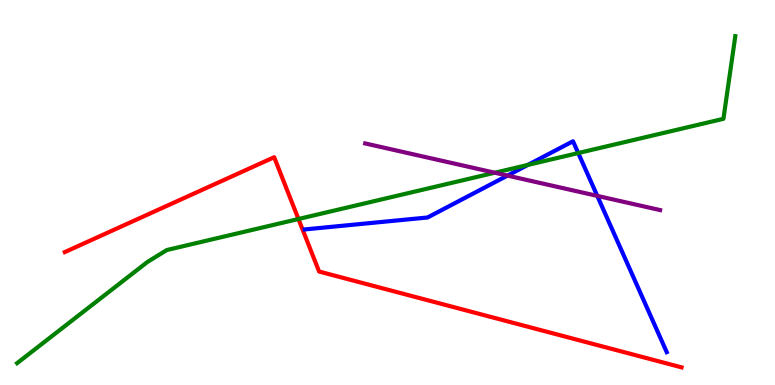[{'lines': ['blue', 'red'], 'intersections': []}, {'lines': ['green', 'red'], 'intersections': [{'x': 3.85, 'y': 4.31}]}, {'lines': ['purple', 'red'], 'intersections': []}, {'lines': ['blue', 'green'], 'intersections': [{'x': 6.81, 'y': 5.72}, {'x': 7.46, 'y': 6.02}]}, {'lines': ['blue', 'purple'], 'intersections': [{'x': 6.55, 'y': 5.44}, {'x': 7.71, 'y': 4.91}]}, {'lines': ['green', 'purple'], 'intersections': [{'x': 6.38, 'y': 5.51}]}]